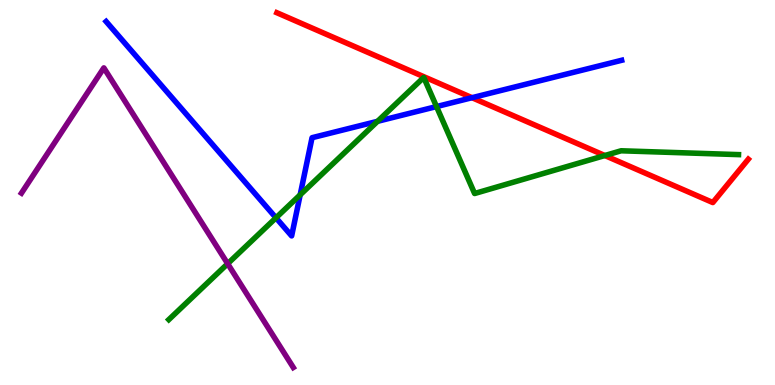[{'lines': ['blue', 'red'], 'intersections': [{'x': 6.09, 'y': 7.46}]}, {'lines': ['green', 'red'], 'intersections': [{'x': 7.8, 'y': 5.96}]}, {'lines': ['purple', 'red'], 'intersections': []}, {'lines': ['blue', 'green'], 'intersections': [{'x': 3.56, 'y': 4.34}, {'x': 3.87, 'y': 4.94}, {'x': 4.87, 'y': 6.85}, {'x': 5.63, 'y': 7.23}]}, {'lines': ['blue', 'purple'], 'intersections': []}, {'lines': ['green', 'purple'], 'intersections': [{'x': 2.94, 'y': 3.15}]}]